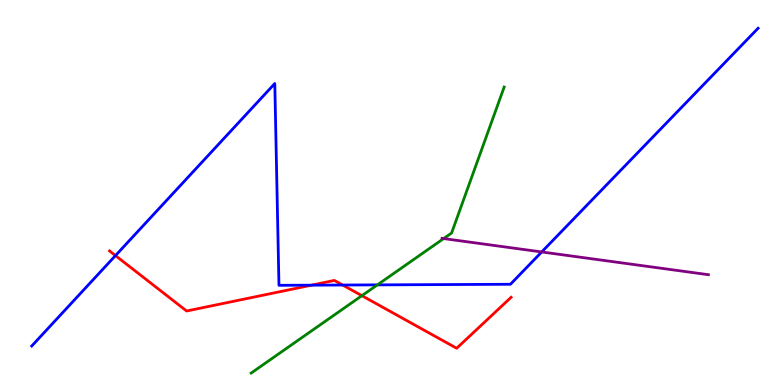[{'lines': ['blue', 'red'], 'intersections': [{'x': 1.49, 'y': 3.36}, {'x': 4.02, 'y': 2.59}, {'x': 4.42, 'y': 2.6}]}, {'lines': ['green', 'red'], 'intersections': [{'x': 4.67, 'y': 2.32}]}, {'lines': ['purple', 'red'], 'intersections': []}, {'lines': ['blue', 'green'], 'intersections': [{'x': 4.87, 'y': 2.6}]}, {'lines': ['blue', 'purple'], 'intersections': [{'x': 6.99, 'y': 3.46}]}, {'lines': ['green', 'purple'], 'intersections': [{'x': 5.72, 'y': 3.8}]}]